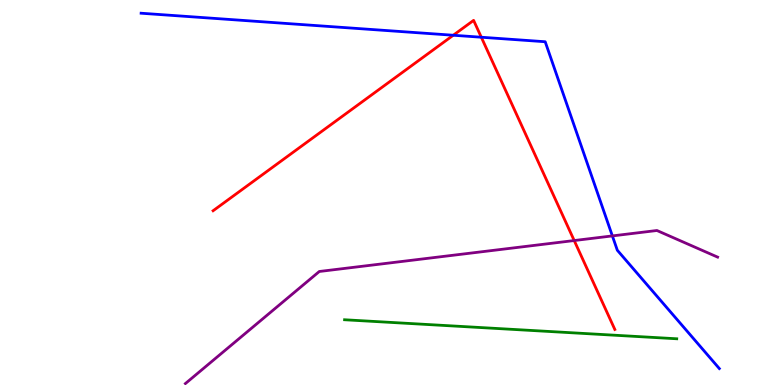[{'lines': ['blue', 'red'], 'intersections': [{'x': 5.85, 'y': 9.08}, {'x': 6.21, 'y': 9.03}]}, {'lines': ['green', 'red'], 'intersections': []}, {'lines': ['purple', 'red'], 'intersections': [{'x': 7.41, 'y': 3.75}]}, {'lines': ['blue', 'green'], 'intersections': []}, {'lines': ['blue', 'purple'], 'intersections': [{'x': 7.9, 'y': 3.87}]}, {'lines': ['green', 'purple'], 'intersections': []}]